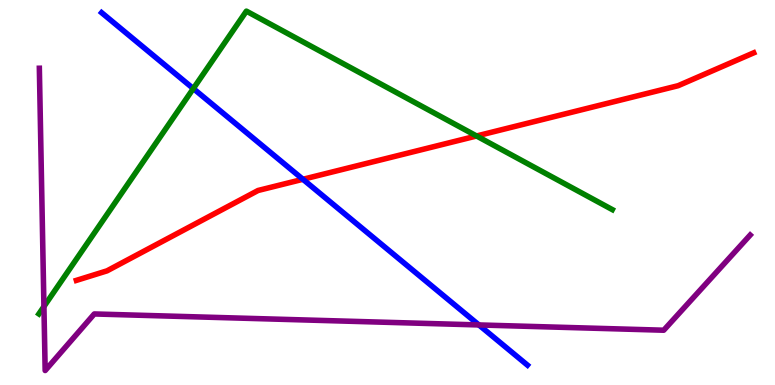[{'lines': ['blue', 'red'], 'intersections': [{'x': 3.91, 'y': 5.34}]}, {'lines': ['green', 'red'], 'intersections': [{'x': 6.15, 'y': 6.47}]}, {'lines': ['purple', 'red'], 'intersections': []}, {'lines': ['blue', 'green'], 'intersections': [{'x': 2.49, 'y': 7.7}]}, {'lines': ['blue', 'purple'], 'intersections': [{'x': 6.18, 'y': 1.56}]}, {'lines': ['green', 'purple'], 'intersections': [{'x': 0.567, 'y': 2.04}]}]